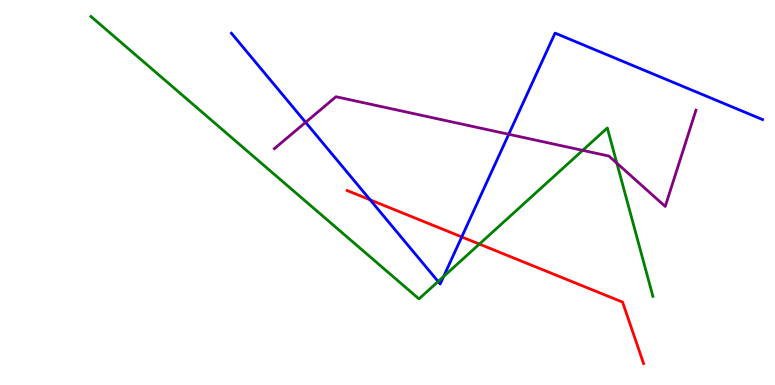[{'lines': ['blue', 'red'], 'intersections': [{'x': 4.78, 'y': 4.81}, {'x': 5.96, 'y': 3.85}]}, {'lines': ['green', 'red'], 'intersections': [{'x': 6.19, 'y': 3.66}]}, {'lines': ['purple', 'red'], 'intersections': []}, {'lines': ['blue', 'green'], 'intersections': [{'x': 5.65, 'y': 2.69}, {'x': 5.72, 'y': 2.82}]}, {'lines': ['blue', 'purple'], 'intersections': [{'x': 3.94, 'y': 6.82}, {'x': 6.56, 'y': 6.51}]}, {'lines': ['green', 'purple'], 'intersections': [{'x': 7.52, 'y': 6.09}, {'x': 7.96, 'y': 5.76}]}]